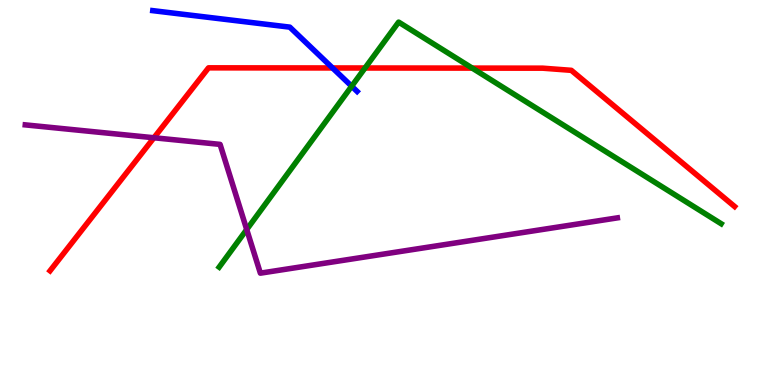[{'lines': ['blue', 'red'], 'intersections': [{'x': 4.29, 'y': 8.23}]}, {'lines': ['green', 'red'], 'intersections': [{'x': 4.71, 'y': 8.23}, {'x': 6.09, 'y': 8.23}]}, {'lines': ['purple', 'red'], 'intersections': [{'x': 1.99, 'y': 6.42}]}, {'lines': ['blue', 'green'], 'intersections': [{'x': 4.54, 'y': 7.76}]}, {'lines': ['blue', 'purple'], 'intersections': []}, {'lines': ['green', 'purple'], 'intersections': [{'x': 3.18, 'y': 4.04}]}]